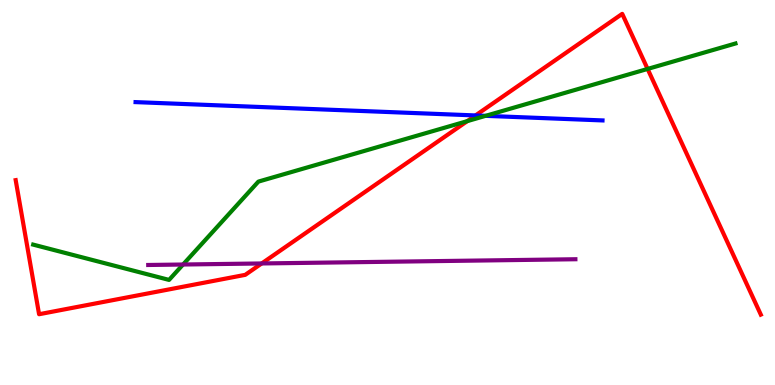[{'lines': ['blue', 'red'], 'intersections': [{'x': 6.14, 'y': 7.0}]}, {'lines': ['green', 'red'], 'intersections': [{'x': 6.03, 'y': 6.85}, {'x': 8.36, 'y': 8.21}]}, {'lines': ['purple', 'red'], 'intersections': [{'x': 3.38, 'y': 3.16}]}, {'lines': ['blue', 'green'], 'intersections': [{'x': 6.27, 'y': 6.99}]}, {'lines': ['blue', 'purple'], 'intersections': []}, {'lines': ['green', 'purple'], 'intersections': [{'x': 2.36, 'y': 3.13}]}]